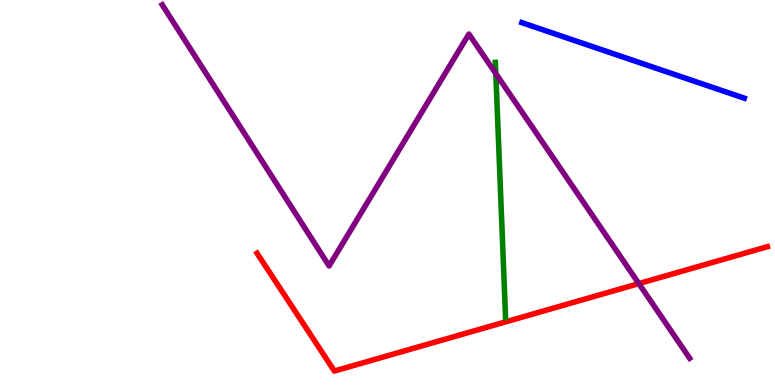[{'lines': ['blue', 'red'], 'intersections': []}, {'lines': ['green', 'red'], 'intersections': []}, {'lines': ['purple', 'red'], 'intersections': [{'x': 8.24, 'y': 2.63}]}, {'lines': ['blue', 'green'], 'intersections': []}, {'lines': ['blue', 'purple'], 'intersections': []}, {'lines': ['green', 'purple'], 'intersections': [{'x': 6.4, 'y': 8.09}]}]